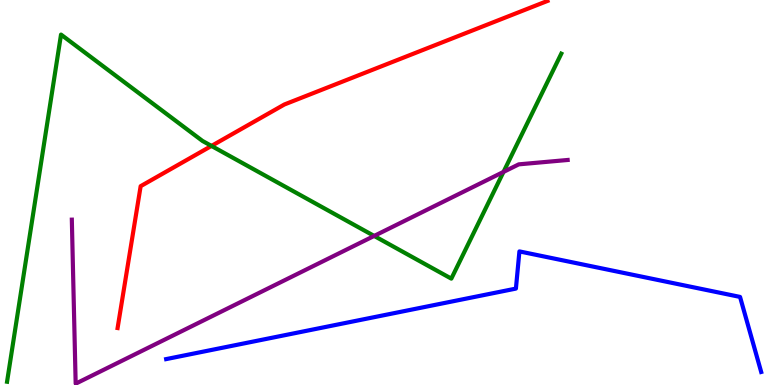[{'lines': ['blue', 'red'], 'intersections': []}, {'lines': ['green', 'red'], 'intersections': [{'x': 2.73, 'y': 6.21}]}, {'lines': ['purple', 'red'], 'intersections': []}, {'lines': ['blue', 'green'], 'intersections': []}, {'lines': ['blue', 'purple'], 'intersections': []}, {'lines': ['green', 'purple'], 'intersections': [{'x': 4.83, 'y': 3.87}, {'x': 6.5, 'y': 5.53}]}]